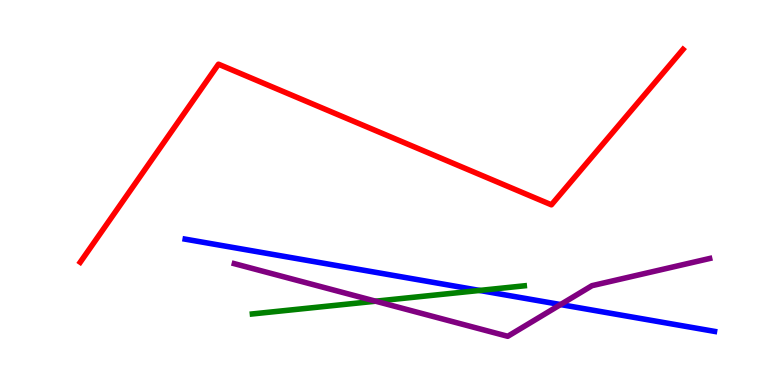[{'lines': ['blue', 'red'], 'intersections': []}, {'lines': ['green', 'red'], 'intersections': []}, {'lines': ['purple', 'red'], 'intersections': []}, {'lines': ['blue', 'green'], 'intersections': [{'x': 6.19, 'y': 2.46}]}, {'lines': ['blue', 'purple'], 'intersections': [{'x': 7.23, 'y': 2.09}]}, {'lines': ['green', 'purple'], 'intersections': [{'x': 4.85, 'y': 2.18}]}]